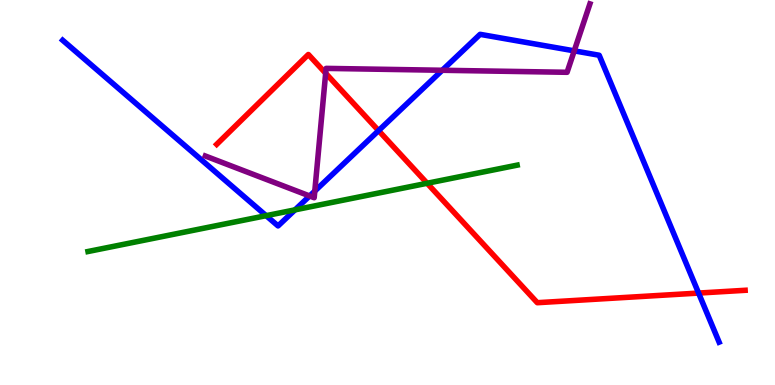[{'lines': ['blue', 'red'], 'intersections': [{'x': 4.88, 'y': 6.61}, {'x': 9.01, 'y': 2.39}]}, {'lines': ['green', 'red'], 'intersections': [{'x': 5.51, 'y': 5.24}]}, {'lines': ['purple', 'red'], 'intersections': [{'x': 4.2, 'y': 8.1}]}, {'lines': ['blue', 'green'], 'intersections': [{'x': 3.43, 'y': 4.4}, {'x': 3.81, 'y': 4.55}]}, {'lines': ['blue', 'purple'], 'intersections': [{'x': 4.0, 'y': 4.91}, {'x': 4.06, 'y': 5.04}, {'x': 5.71, 'y': 8.17}, {'x': 7.41, 'y': 8.68}]}, {'lines': ['green', 'purple'], 'intersections': []}]